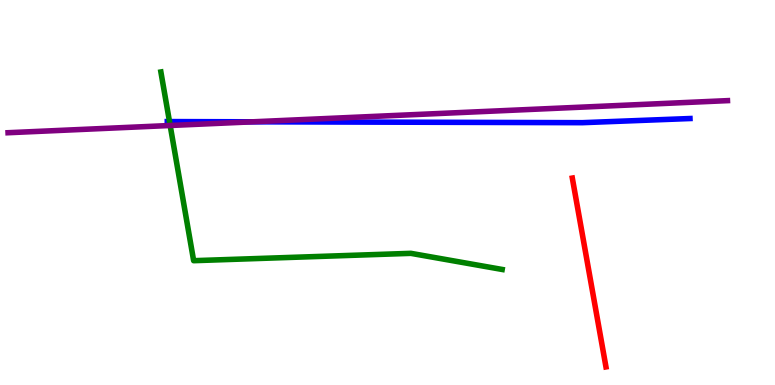[{'lines': ['blue', 'red'], 'intersections': []}, {'lines': ['green', 'red'], 'intersections': []}, {'lines': ['purple', 'red'], 'intersections': []}, {'lines': ['blue', 'green'], 'intersections': [{'x': 2.19, 'y': 6.84}]}, {'lines': ['blue', 'purple'], 'intersections': [{'x': 3.26, 'y': 6.84}]}, {'lines': ['green', 'purple'], 'intersections': [{'x': 2.2, 'y': 6.74}]}]